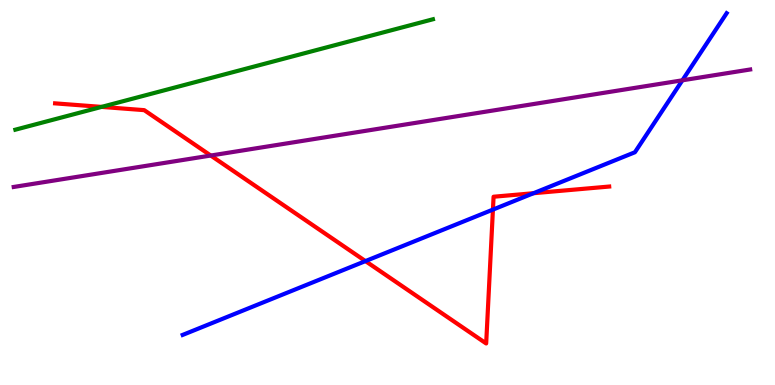[{'lines': ['blue', 'red'], 'intersections': [{'x': 4.72, 'y': 3.22}, {'x': 6.36, 'y': 4.56}, {'x': 6.88, 'y': 4.98}]}, {'lines': ['green', 'red'], 'intersections': [{'x': 1.31, 'y': 7.22}]}, {'lines': ['purple', 'red'], 'intersections': [{'x': 2.72, 'y': 5.96}]}, {'lines': ['blue', 'green'], 'intersections': []}, {'lines': ['blue', 'purple'], 'intersections': [{'x': 8.81, 'y': 7.91}]}, {'lines': ['green', 'purple'], 'intersections': []}]